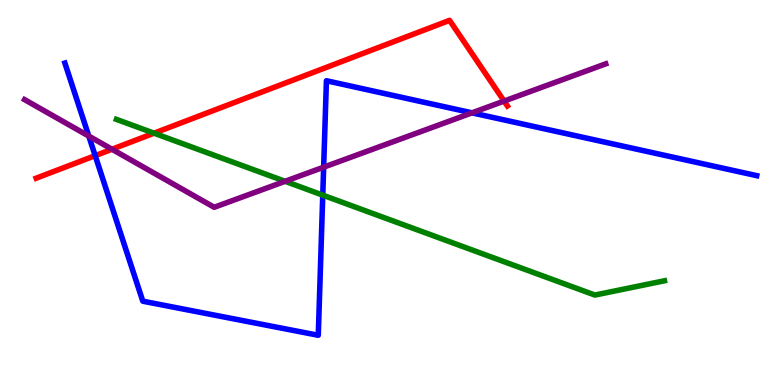[{'lines': ['blue', 'red'], 'intersections': [{'x': 1.23, 'y': 5.96}]}, {'lines': ['green', 'red'], 'intersections': [{'x': 1.99, 'y': 6.54}]}, {'lines': ['purple', 'red'], 'intersections': [{'x': 1.44, 'y': 6.12}, {'x': 6.5, 'y': 7.37}]}, {'lines': ['blue', 'green'], 'intersections': [{'x': 4.16, 'y': 4.93}]}, {'lines': ['blue', 'purple'], 'intersections': [{'x': 1.15, 'y': 6.47}, {'x': 4.18, 'y': 5.66}, {'x': 6.09, 'y': 7.07}]}, {'lines': ['green', 'purple'], 'intersections': [{'x': 3.68, 'y': 5.29}]}]